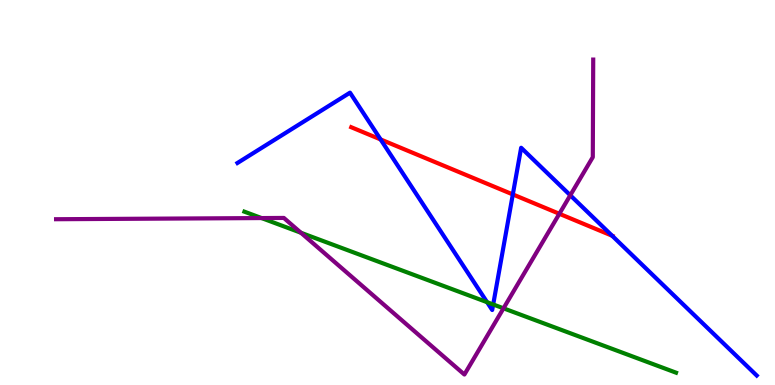[{'lines': ['blue', 'red'], 'intersections': [{'x': 4.91, 'y': 6.38}, {'x': 6.62, 'y': 4.95}, {'x': 7.9, 'y': 3.88}]}, {'lines': ['green', 'red'], 'intersections': []}, {'lines': ['purple', 'red'], 'intersections': [{'x': 7.22, 'y': 4.45}]}, {'lines': ['blue', 'green'], 'intersections': [{'x': 6.28, 'y': 2.15}, {'x': 6.36, 'y': 2.09}]}, {'lines': ['blue', 'purple'], 'intersections': [{'x': 7.36, 'y': 4.93}]}, {'lines': ['green', 'purple'], 'intersections': [{'x': 3.37, 'y': 4.34}, {'x': 3.88, 'y': 3.95}, {'x': 6.5, 'y': 1.99}]}]